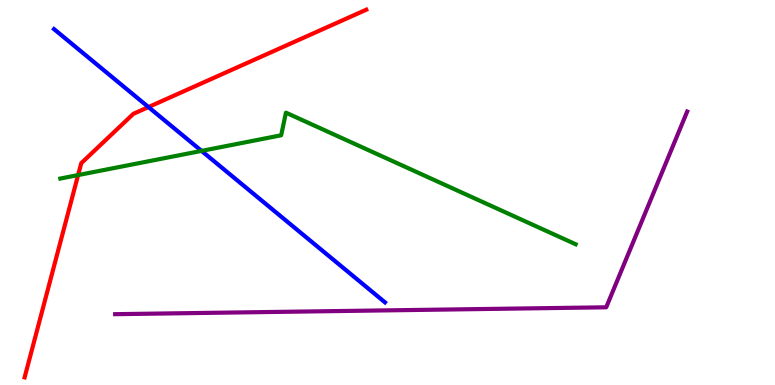[{'lines': ['blue', 'red'], 'intersections': [{'x': 1.92, 'y': 7.22}]}, {'lines': ['green', 'red'], 'intersections': [{'x': 1.01, 'y': 5.45}]}, {'lines': ['purple', 'red'], 'intersections': []}, {'lines': ['blue', 'green'], 'intersections': [{'x': 2.6, 'y': 6.08}]}, {'lines': ['blue', 'purple'], 'intersections': []}, {'lines': ['green', 'purple'], 'intersections': []}]